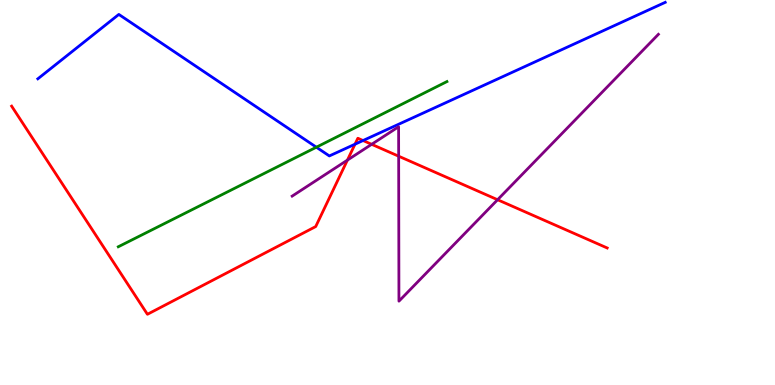[{'lines': ['blue', 'red'], 'intersections': [{'x': 4.58, 'y': 6.25}, {'x': 4.68, 'y': 6.35}]}, {'lines': ['green', 'red'], 'intersections': []}, {'lines': ['purple', 'red'], 'intersections': [{'x': 4.48, 'y': 5.84}, {'x': 4.8, 'y': 6.25}, {'x': 5.14, 'y': 5.94}, {'x': 6.42, 'y': 4.81}]}, {'lines': ['blue', 'green'], 'intersections': [{'x': 4.08, 'y': 6.18}]}, {'lines': ['blue', 'purple'], 'intersections': []}, {'lines': ['green', 'purple'], 'intersections': []}]